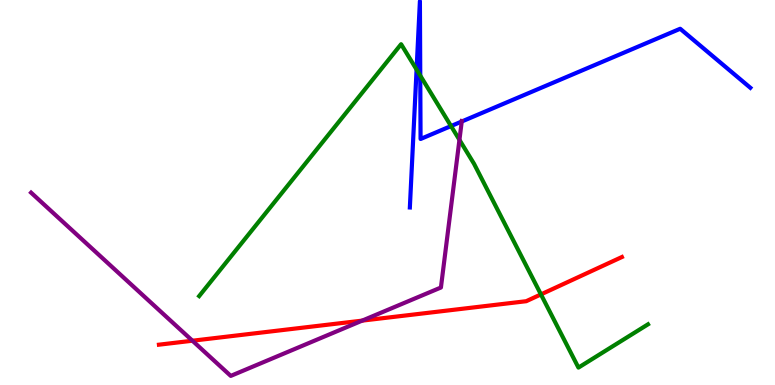[{'lines': ['blue', 'red'], 'intersections': []}, {'lines': ['green', 'red'], 'intersections': [{'x': 6.98, 'y': 2.35}]}, {'lines': ['purple', 'red'], 'intersections': [{'x': 2.48, 'y': 1.15}, {'x': 4.67, 'y': 1.67}]}, {'lines': ['blue', 'green'], 'intersections': [{'x': 5.38, 'y': 8.19}, {'x': 5.42, 'y': 8.04}, {'x': 5.82, 'y': 6.73}]}, {'lines': ['blue', 'purple'], 'intersections': [{'x': 5.96, 'y': 6.84}]}, {'lines': ['green', 'purple'], 'intersections': [{'x': 5.93, 'y': 6.37}]}]